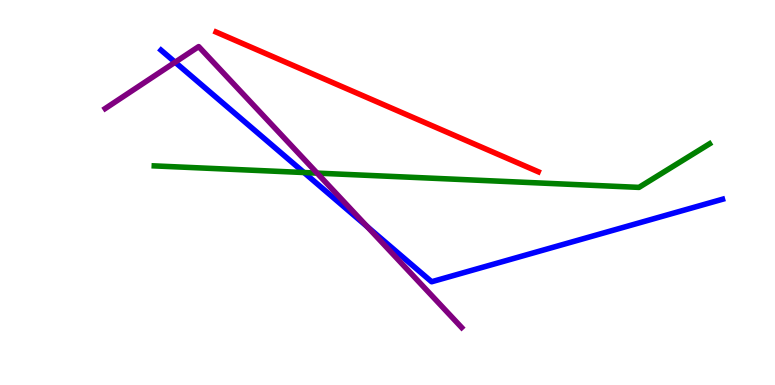[{'lines': ['blue', 'red'], 'intersections': []}, {'lines': ['green', 'red'], 'intersections': []}, {'lines': ['purple', 'red'], 'intersections': []}, {'lines': ['blue', 'green'], 'intersections': [{'x': 3.92, 'y': 5.52}]}, {'lines': ['blue', 'purple'], 'intersections': [{'x': 2.26, 'y': 8.38}, {'x': 4.74, 'y': 4.11}]}, {'lines': ['green', 'purple'], 'intersections': [{'x': 4.09, 'y': 5.5}]}]